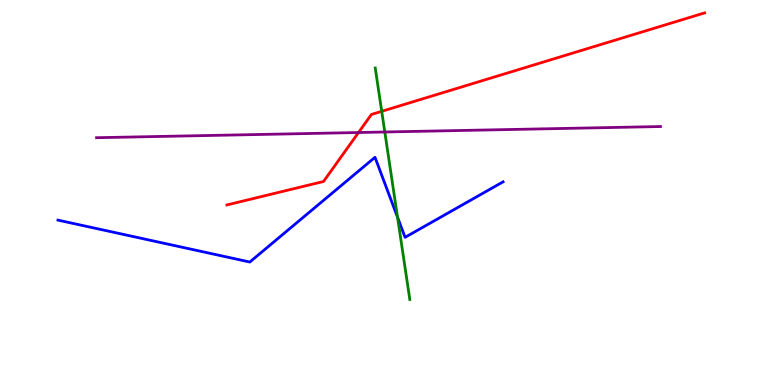[{'lines': ['blue', 'red'], 'intersections': []}, {'lines': ['green', 'red'], 'intersections': [{'x': 4.93, 'y': 7.11}]}, {'lines': ['purple', 'red'], 'intersections': [{'x': 4.63, 'y': 6.56}]}, {'lines': ['blue', 'green'], 'intersections': [{'x': 5.13, 'y': 4.36}]}, {'lines': ['blue', 'purple'], 'intersections': []}, {'lines': ['green', 'purple'], 'intersections': [{'x': 4.97, 'y': 6.57}]}]